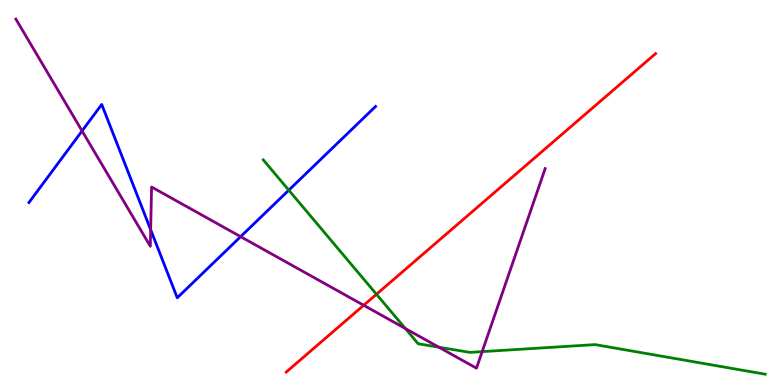[{'lines': ['blue', 'red'], 'intersections': []}, {'lines': ['green', 'red'], 'intersections': [{'x': 4.86, 'y': 2.36}]}, {'lines': ['purple', 'red'], 'intersections': [{'x': 4.69, 'y': 2.07}]}, {'lines': ['blue', 'green'], 'intersections': [{'x': 3.73, 'y': 5.06}]}, {'lines': ['blue', 'purple'], 'intersections': [{'x': 1.06, 'y': 6.6}, {'x': 1.94, 'y': 4.03}, {'x': 3.1, 'y': 3.85}]}, {'lines': ['green', 'purple'], 'intersections': [{'x': 5.23, 'y': 1.47}, {'x': 5.66, 'y': 0.982}, {'x': 6.22, 'y': 0.867}]}]